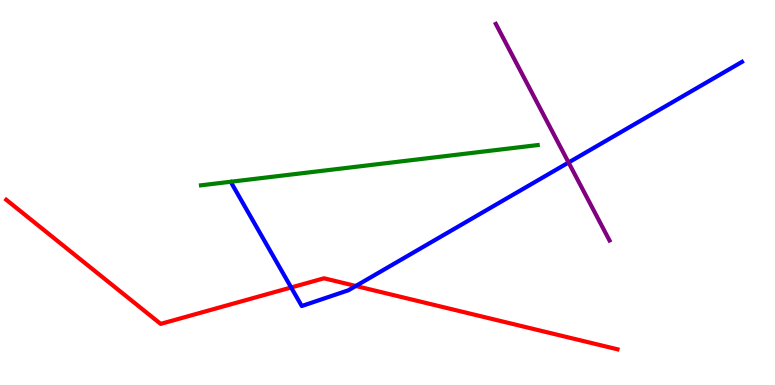[{'lines': ['blue', 'red'], 'intersections': [{'x': 3.76, 'y': 2.53}, {'x': 4.59, 'y': 2.57}]}, {'lines': ['green', 'red'], 'intersections': []}, {'lines': ['purple', 'red'], 'intersections': []}, {'lines': ['blue', 'green'], 'intersections': []}, {'lines': ['blue', 'purple'], 'intersections': [{'x': 7.34, 'y': 5.78}]}, {'lines': ['green', 'purple'], 'intersections': []}]